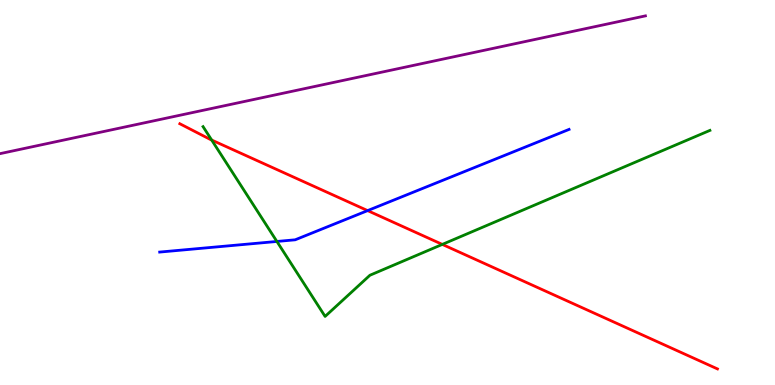[{'lines': ['blue', 'red'], 'intersections': [{'x': 4.74, 'y': 4.53}]}, {'lines': ['green', 'red'], 'intersections': [{'x': 2.73, 'y': 6.36}, {'x': 5.71, 'y': 3.65}]}, {'lines': ['purple', 'red'], 'intersections': []}, {'lines': ['blue', 'green'], 'intersections': [{'x': 3.57, 'y': 3.73}]}, {'lines': ['blue', 'purple'], 'intersections': []}, {'lines': ['green', 'purple'], 'intersections': []}]